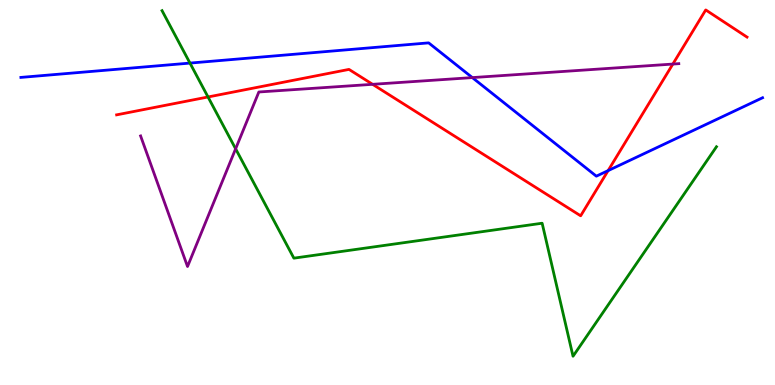[{'lines': ['blue', 'red'], 'intersections': [{'x': 7.85, 'y': 5.57}]}, {'lines': ['green', 'red'], 'intersections': [{'x': 2.68, 'y': 7.48}]}, {'lines': ['purple', 'red'], 'intersections': [{'x': 4.81, 'y': 7.81}, {'x': 8.68, 'y': 8.34}]}, {'lines': ['blue', 'green'], 'intersections': [{'x': 2.45, 'y': 8.36}]}, {'lines': ['blue', 'purple'], 'intersections': [{'x': 6.09, 'y': 7.98}]}, {'lines': ['green', 'purple'], 'intersections': [{'x': 3.04, 'y': 6.13}]}]